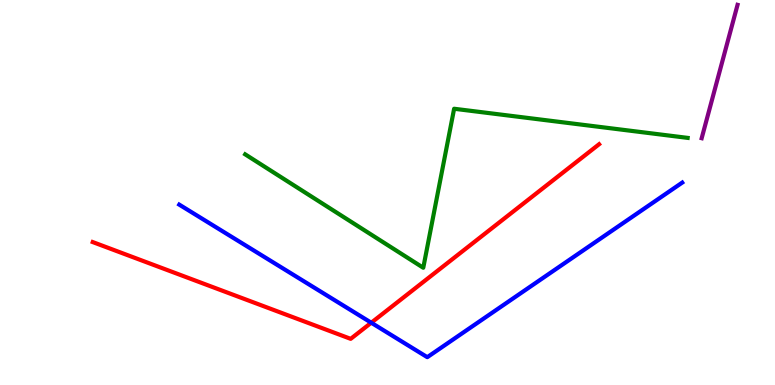[{'lines': ['blue', 'red'], 'intersections': [{'x': 4.79, 'y': 1.62}]}, {'lines': ['green', 'red'], 'intersections': []}, {'lines': ['purple', 'red'], 'intersections': []}, {'lines': ['blue', 'green'], 'intersections': []}, {'lines': ['blue', 'purple'], 'intersections': []}, {'lines': ['green', 'purple'], 'intersections': []}]